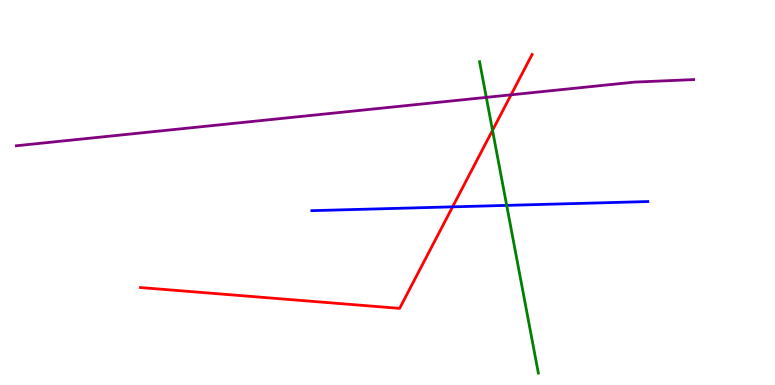[{'lines': ['blue', 'red'], 'intersections': [{'x': 5.84, 'y': 4.63}]}, {'lines': ['green', 'red'], 'intersections': [{'x': 6.36, 'y': 6.61}]}, {'lines': ['purple', 'red'], 'intersections': [{'x': 6.59, 'y': 7.54}]}, {'lines': ['blue', 'green'], 'intersections': [{'x': 6.54, 'y': 4.67}]}, {'lines': ['blue', 'purple'], 'intersections': []}, {'lines': ['green', 'purple'], 'intersections': [{'x': 6.27, 'y': 7.47}]}]